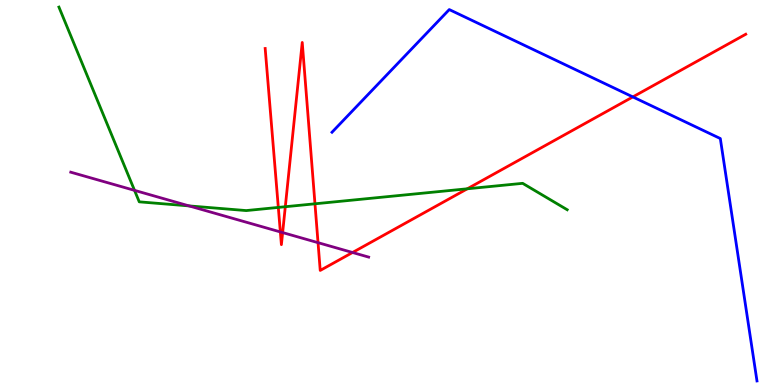[{'lines': ['blue', 'red'], 'intersections': [{'x': 8.17, 'y': 7.48}]}, {'lines': ['green', 'red'], 'intersections': [{'x': 3.59, 'y': 4.61}, {'x': 3.68, 'y': 4.63}, {'x': 4.06, 'y': 4.71}, {'x': 6.03, 'y': 5.1}]}, {'lines': ['purple', 'red'], 'intersections': [{'x': 3.62, 'y': 3.98}, {'x': 3.65, 'y': 3.96}, {'x': 4.1, 'y': 3.7}, {'x': 4.55, 'y': 3.44}]}, {'lines': ['blue', 'green'], 'intersections': []}, {'lines': ['blue', 'purple'], 'intersections': []}, {'lines': ['green', 'purple'], 'intersections': [{'x': 1.74, 'y': 5.06}, {'x': 2.44, 'y': 4.65}]}]